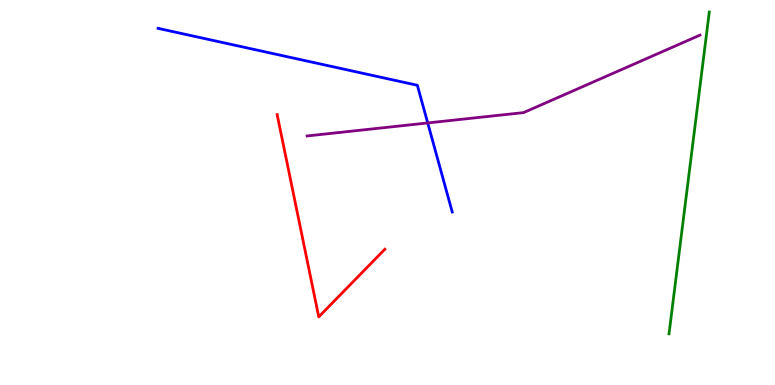[{'lines': ['blue', 'red'], 'intersections': []}, {'lines': ['green', 'red'], 'intersections': []}, {'lines': ['purple', 'red'], 'intersections': []}, {'lines': ['blue', 'green'], 'intersections': []}, {'lines': ['blue', 'purple'], 'intersections': [{'x': 5.52, 'y': 6.81}]}, {'lines': ['green', 'purple'], 'intersections': []}]